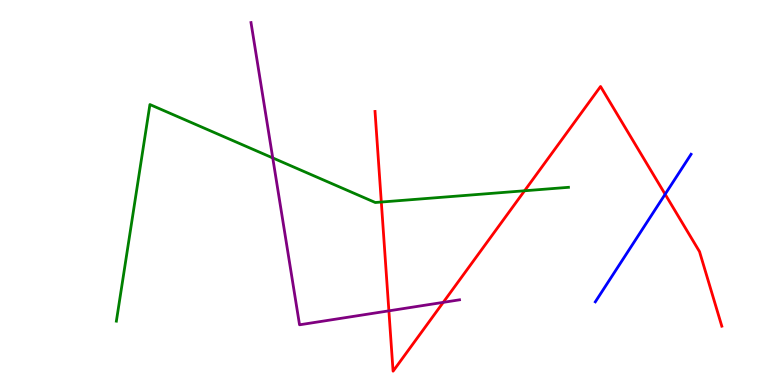[{'lines': ['blue', 'red'], 'intersections': [{'x': 8.58, 'y': 4.95}]}, {'lines': ['green', 'red'], 'intersections': [{'x': 4.92, 'y': 4.75}, {'x': 6.77, 'y': 5.04}]}, {'lines': ['purple', 'red'], 'intersections': [{'x': 5.02, 'y': 1.93}, {'x': 5.72, 'y': 2.15}]}, {'lines': ['blue', 'green'], 'intersections': []}, {'lines': ['blue', 'purple'], 'intersections': []}, {'lines': ['green', 'purple'], 'intersections': [{'x': 3.52, 'y': 5.9}]}]